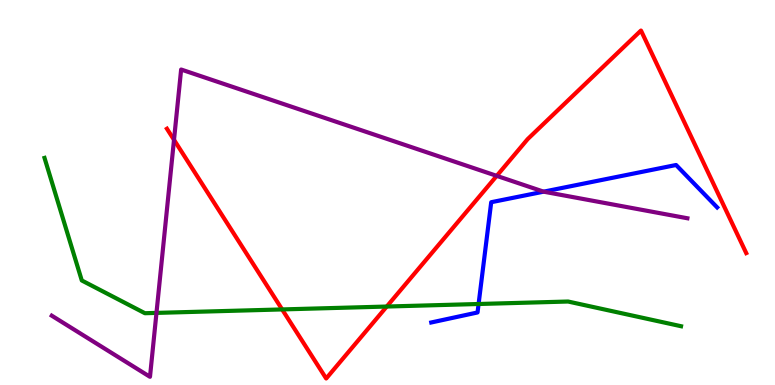[{'lines': ['blue', 'red'], 'intersections': []}, {'lines': ['green', 'red'], 'intersections': [{'x': 3.64, 'y': 1.96}, {'x': 4.99, 'y': 2.04}]}, {'lines': ['purple', 'red'], 'intersections': [{'x': 2.25, 'y': 6.37}, {'x': 6.41, 'y': 5.43}]}, {'lines': ['blue', 'green'], 'intersections': [{'x': 6.18, 'y': 2.1}]}, {'lines': ['blue', 'purple'], 'intersections': [{'x': 7.01, 'y': 5.02}]}, {'lines': ['green', 'purple'], 'intersections': [{'x': 2.02, 'y': 1.87}]}]